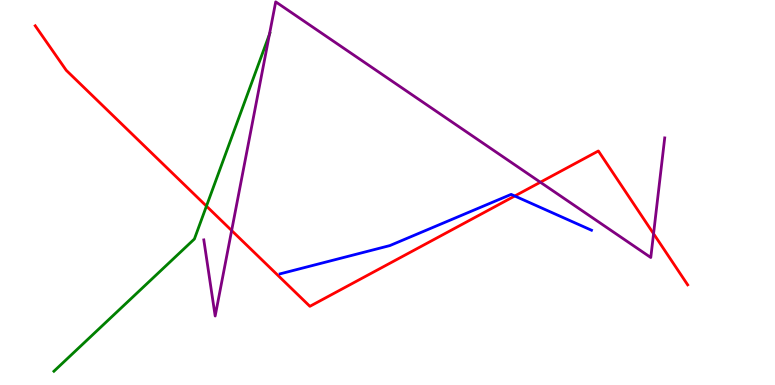[{'lines': ['blue', 'red'], 'intersections': [{'x': 6.64, 'y': 4.91}]}, {'lines': ['green', 'red'], 'intersections': [{'x': 2.66, 'y': 4.65}]}, {'lines': ['purple', 'red'], 'intersections': [{'x': 2.99, 'y': 4.01}, {'x': 6.97, 'y': 5.27}, {'x': 8.43, 'y': 3.93}]}, {'lines': ['blue', 'green'], 'intersections': []}, {'lines': ['blue', 'purple'], 'intersections': []}, {'lines': ['green', 'purple'], 'intersections': [{'x': 3.48, 'y': 9.11}]}]